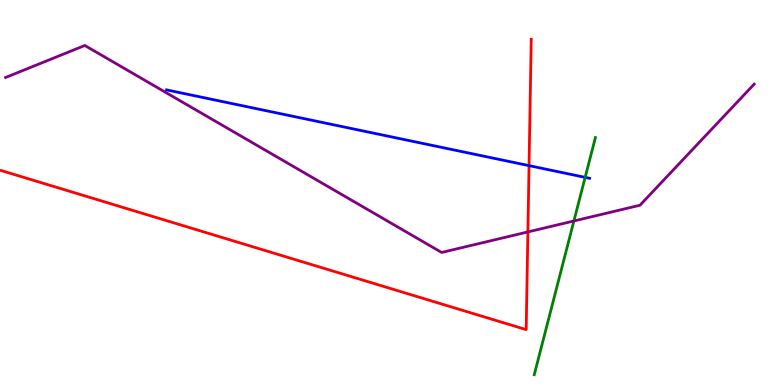[{'lines': ['blue', 'red'], 'intersections': [{'x': 6.83, 'y': 5.7}]}, {'lines': ['green', 'red'], 'intersections': []}, {'lines': ['purple', 'red'], 'intersections': [{'x': 6.81, 'y': 3.98}]}, {'lines': ['blue', 'green'], 'intersections': [{'x': 7.55, 'y': 5.39}]}, {'lines': ['blue', 'purple'], 'intersections': []}, {'lines': ['green', 'purple'], 'intersections': [{'x': 7.41, 'y': 4.26}]}]